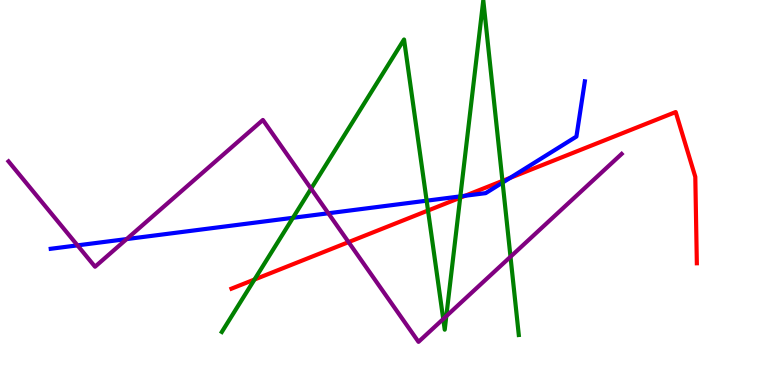[{'lines': ['blue', 'red'], 'intersections': [{'x': 6.0, 'y': 4.92}, {'x': 6.58, 'y': 5.38}]}, {'lines': ['green', 'red'], 'intersections': [{'x': 3.28, 'y': 2.74}, {'x': 5.52, 'y': 4.53}, {'x': 5.94, 'y': 4.86}, {'x': 6.48, 'y': 5.3}]}, {'lines': ['purple', 'red'], 'intersections': [{'x': 4.5, 'y': 3.71}]}, {'lines': ['blue', 'green'], 'intersections': [{'x': 3.78, 'y': 4.34}, {'x': 5.51, 'y': 4.79}, {'x': 5.94, 'y': 4.9}, {'x': 6.49, 'y': 5.26}]}, {'lines': ['blue', 'purple'], 'intersections': [{'x': 1.0, 'y': 3.63}, {'x': 1.63, 'y': 3.79}, {'x': 4.24, 'y': 4.46}]}, {'lines': ['green', 'purple'], 'intersections': [{'x': 4.01, 'y': 5.1}, {'x': 5.72, 'y': 1.71}, {'x': 5.76, 'y': 1.79}, {'x': 6.59, 'y': 3.33}]}]